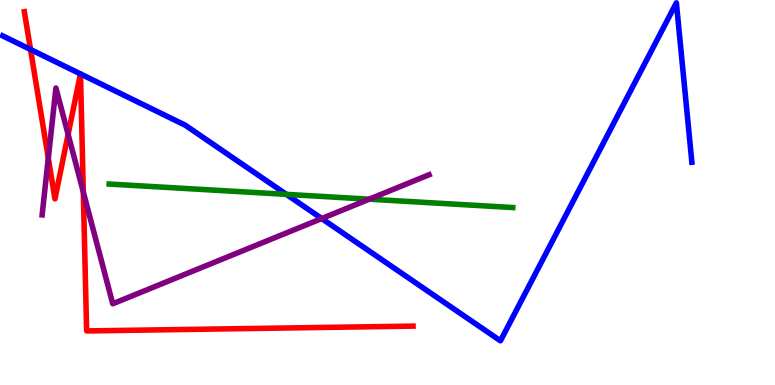[{'lines': ['blue', 'red'], 'intersections': [{'x': 0.394, 'y': 8.71}, {'x': 1.04, 'y': 8.08}, {'x': 1.04, 'y': 8.08}]}, {'lines': ['green', 'red'], 'intersections': []}, {'lines': ['purple', 'red'], 'intersections': [{'x': 0.623, 'y': 5.89}, {'x': 0.879, 'y': 6.51}, {'x': 1.07, 'y': 5.01}]}, {'lines': ['blue', 'green'], 'intersections': [{'x': 3.69, 'y': 4.95}]}, {'lines': ['blue', 'purple'], 'intersections': [{'x': 4.15, 'y': 4.32}]}, {'lines': ['green', 'purple'], 'intersections': [{'x': 4.76, 'y': 4.83}]}]